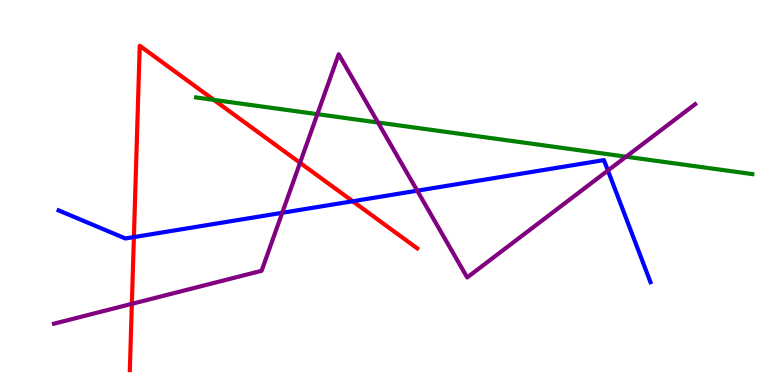[{'lines': ['blue', 'red'], 'intersections': [{'x': 1.73, 'y': 3.84}, {'x': 4.55, 'y': 4.77}]}, {'lines': ['green', 'red'], 'intersections': [{'x': 2.76, 'y': 7.41}]}, {'lines': ['purple', 'red'], 'intersections': [{'x': 1.7, 'y': 2.11}, {'x': 3.87, 'y': 5.77}]}, {'lines': ['blue', 'green'], 'intersections': []}, {'lines': ['blue', 'purple'], 'intersections': [{'x': 3.64, 'y': 4.47}, {'x': 5.38, 'y': 5.05}, {'x': 7.84, 'y': 5.57}]}, {'lines': ['green', 'purple'], 'intersections': [{'x': 4.1, 'y': 7.03}, {'x': 4.88, 'y': 6.82}, {'x': 8.08, 'y': 5.93}]}]